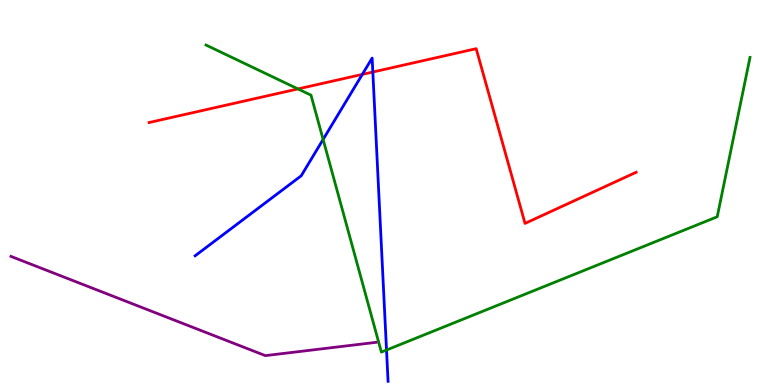[{'lines': ['blue', 'red'], 'intersections': [{'x': 4.68, 'y': 8.07}, {'x': 4.81, 'y': 8.13}]}, {'lines': ['green', 'red'], 'intersections': [{'x': 3.84, 'y': 7.69}]}, {'lines': ['purple', 'red'], 'intersections': []}, {'lines': ['blue', 'green'], 'intersections': [{'x': 4.17, 'y': 6.38}, {'x': 4.99, 'y': 0.908}]}, {'lines': ['blue', 'purple'], 'intersections': []}, {'lines': ['green', 'purple'], 'intersections': []}]